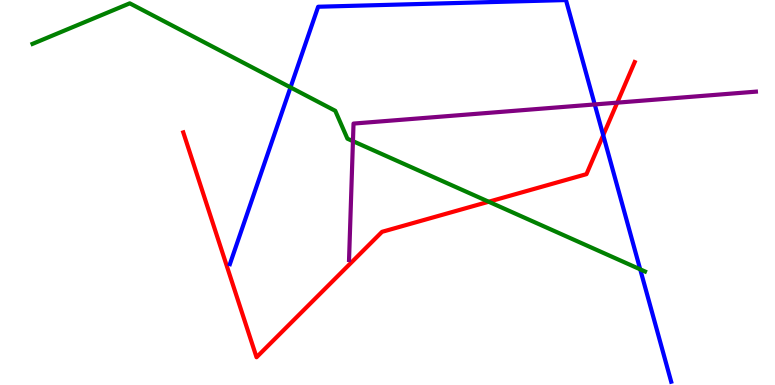[{'lines': ['blue', 'red'], 'intersections': [{'x': 7.78, 'y': 6.49}]}, {'lines': ['green', 'red'], 'intersections': [{'x': 6.31, 'y': 4.76}]}, {'lines': ['purple', 'red'], 'intersections': [{'x': 7.96, 'y': 7.33}]}, {'lines': ['blue', 'green'], 'intersections': [{'x': 3.75, 'y': 7.73}, {'x': 8.26, 'y': 3.0}]}, {'lines': ['blue', 'purple'], 'intersections': [{'x': 7.67, 'y': 7.29}]}, {'lines': ['green', 'purple'], 'intersections': [{'x': 4.55, 'y': 6.33}]}]